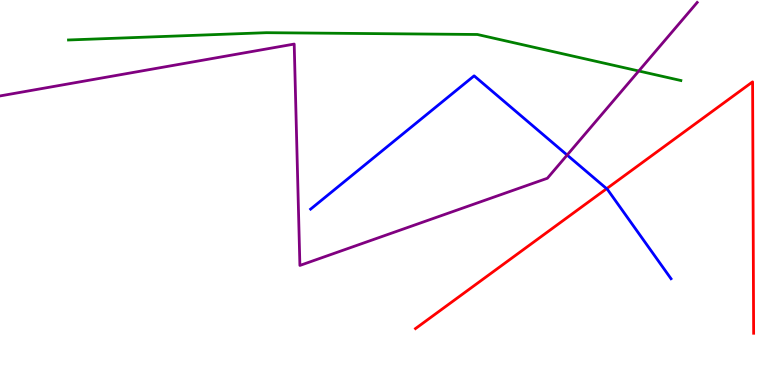[{'lines': ['blue', 'red'], 'intersections': [{'x': 7.83, 'y': 5.1}]}, {'lines': ['green', 'red'], 'intersections': []}, {'lines': ['purple', 'red'], 'intersections': []}, {'lines': ['blue', 'green'], 'intersections': []}, {'lines': ['blue', 'purple'], 'intersections': [{'x': 7.32, 'y': 5.97}]}, {'lines': ['green', 'purple'], 'intersections': [{'x': 8.24, 'y': 8.16}]}]